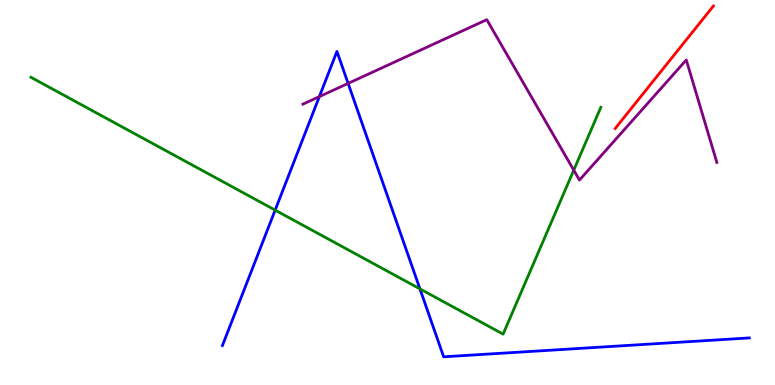[{'lines': ['blue', 'red'], 'intersections': []}, {'lines': ['green', 'red'], 'intersections': []}, {'lines': ['purple', 'red'], 'intersections': []}, {'lines': ['blue', 'green'], 'intersections': [{'x': 3.55, 'y': 4.54}, {'x': 5.42, 'y': 2.5}]}, {'lines': ['blue', 'purple'], 'intersections': [{'x': 4.12, 'y': 7.49}, {'x': 4.49, 'y': 7.83}]}, {'lines': ['green', 'purple'], 'intersections': [{'x': 7.4, 'y': 5.58}]}]